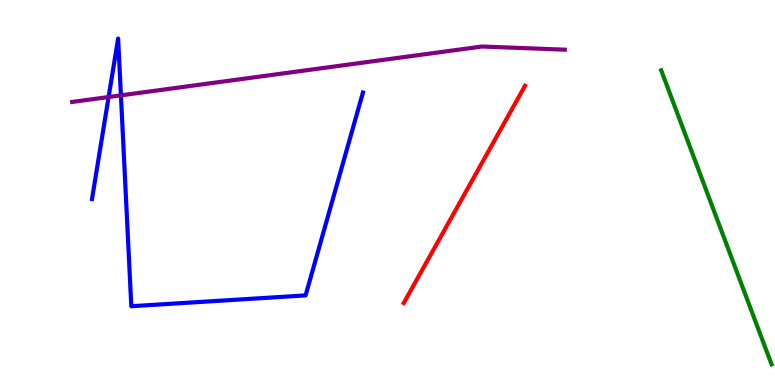[{'lines': ['blue', 'red'], 'intersections': []}, {'lines': ['green', 'red'], 'intersections': []}, {'lines': ['purple', 'red'], 'intersections': []}, {'lines': ['blue', 'green'], 'intersections': []}, {'lines': ['blue', 'purple'], 'intersections': [{'x': 1.4, 'y': 7.48}, {'x': 1.56, 'y': 7.52}]}, {'lines': ['green', 'purple'], 'intersections': []}]